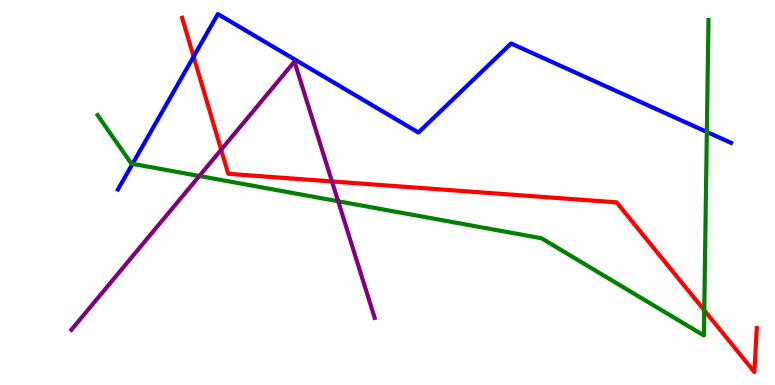[{'lines': ['blue', 'red'], 'intersections': [{'x': 2.5, 'y': 8.53}]}, {'lines': ['green', 'red'], 'intersections': [{'x': 9.09, 'y': 1.94}]}, {'lines': ['purple', 'red'], 'intersections': [{'x': 2.85, 'y': 6.11}, {'x': 4.28, 'y': 5.29}]}, {'lines': ['blue', 'green'], 'intersections': [{'x': 1.71, 'y': 5.74}, {'x': 9.12, 'y': 6.57}]}, {'lines': ['blue', 'purple'], 'intersections': []}, {'lines': ['green', 'purple'], 'intersections': [{'x': 2.57, 'y': 5.43}, {'x': 4.36, 'y': 4.77}]}]